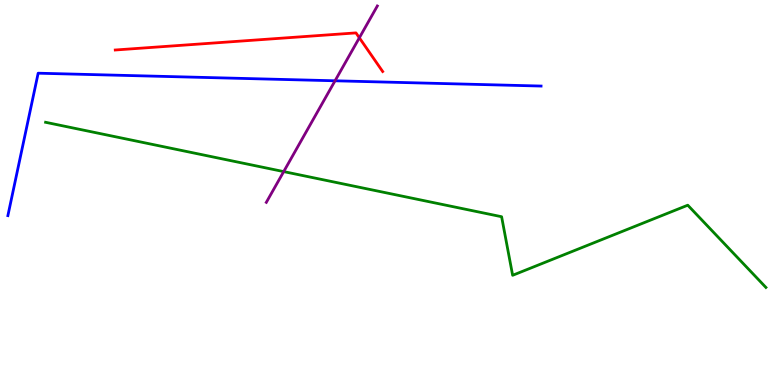[{'lines': ['blue', 'red'], 'intersections': []}, {'lines': ['green', 'red'], 'intersections': []}, {'lines': ['purple', 'red'], 'intersections': [{'x': 4.64, 'y': 9.02}]}, {'lines': ['blue', 'green'], 'intersections': []}, {'lines': ['blue', 'purple'], 'intersections': [{'x': 4.32, 'y': 7.9}]}, {'lines': ['green', 'purple'], 'intersections': [{'x': 3.66, 'y': 5.54}]}]